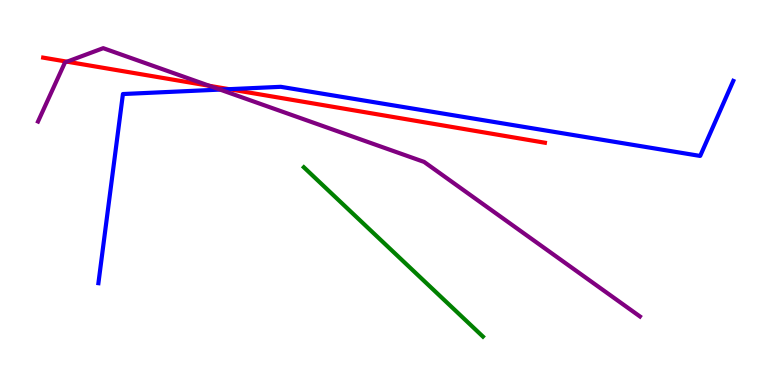[{'lines': ['blue', 'red'], 'intersections': [{'x': 2.96, 'y': 7.68}]}, {'lines': ['green', 'red'], 'intersections': []}, {'lines': ['purple', 'red'], 'intersections': [{'x': 0.865, 'y': 8.4}, {'x': 2.7, 'y': 7.77}]}, {'lines': ['blue', 'green'], 'intersections': []}, {'lines': ['blue', 'purple'], 'intersections': [{'x': 2.84, 'y': 7.67}]}, {'lines': ['green', 'purple'], 'intersections': []}]